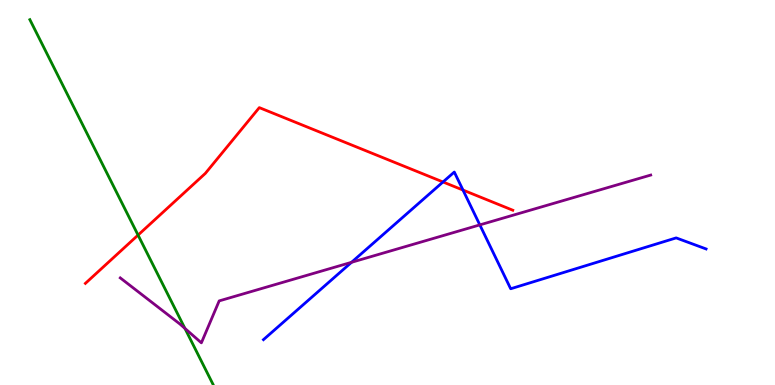[{'lines': ['blue', 'red'], 'intersections': [{'x': 5.72, 'y': 5.27}, {'x': 5.97, 'y': 5.06}]}, {'lines': ['green', 'red'], 'intersections': [{'x': 1.78, 'y': 3.89}]}, {'lines': ['purple', 'red'], 'intersections': []}, {'lines': ['blue', 'green'], 'intersections': []}, {'lines': ['blue', 'purple'], 'intersections': [{'x': 4.54, 'y': 3.19}, {'x': 6.19, 'y': 4.16}]}, {'lines': ['green', 'purple'], 'intersections': [{'x': 2.39, 'y': 1.47}]}]